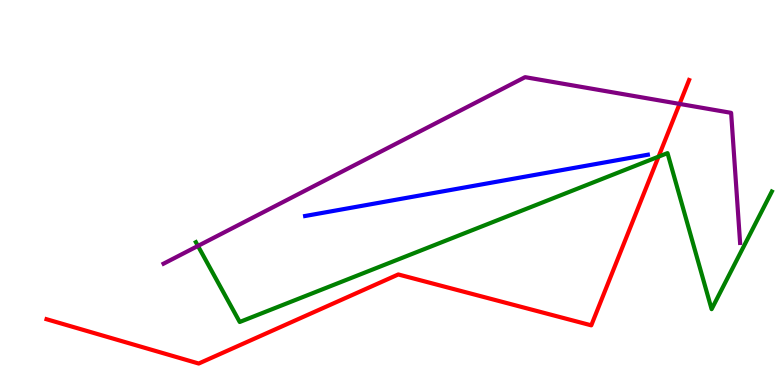[{'lines': ['blue', 'red'], 'intersections': []}, {'lines': ['green', 'red'], 'intersections': [{'x': 8.5, 'y': 5.93}]}, {'lines': ['purple', 'red'], 'intersections': [{'x': 8.77, 'y': 7.3}]}, {'lines': ['blue', 'green'], 'intersections': []}, {'lines': ['blue', 'purple'], 'intersections': []}, {'lines': ['green', 'purple'], 'intersections': [{'x': 2.55, 'y': 3.61}]}]